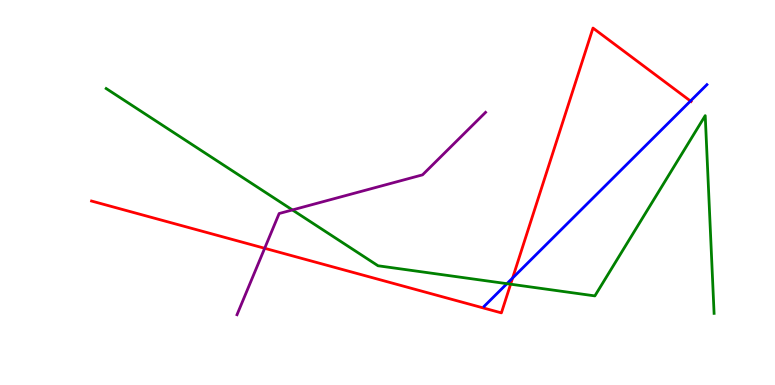[{'lines': ['blue', 'red'], 'intersections': [{'x': 6.61, 'y': 2.78}, {'x': 8.91, 'y': 7.38}]}, {'lines': ['green', 'red'], 'intersections': [{'x': 6.59, 'y': 2.62}]}, {'lines': ['purple', 'red'], 'intersections': [{'x': 3.42, 'y': 3.55}]}, {'lines': ['blue', 'green'], 'intersections': [{'x': 6.54, 'y': 2.63}]}, {'lines': ['blue', 'purple'], 'intersections': []}, {'lines': ['green', 'purple'], 'intersections': [{'x': 3.77, 'y': 4.55}]}]